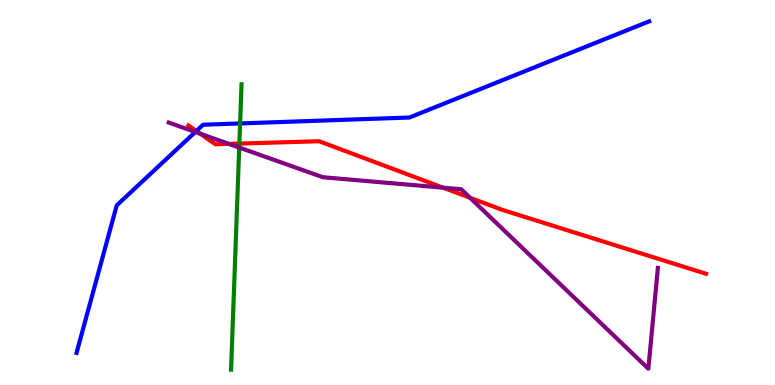[{'lines': ['blue', 'red'], 'intersections': [{'x': 2.53, 'y': 6.6}]}, {'lines': ['green', 'red'], 'intersections': [{'x': 3.09, 'y': 6.27}]}, {'lines': ['purple', 'red'], 'intersections': [{'x': 2.59, 'y': 6.53}, {'x': 2.95, 'y': 6.26}, {'x': 5.72, 'y': 5.13}, {'x': 6.07, 'y': 4.86}]}, {'lines': ['blue', 'green'], 'intersections': [{'x': 3.1, 'y': 6.79}]}, {'lines': ['blue', 'purple'], 'intersections': [{'x': 2.52, 'y': 6.57}]}, {'lines': ['green', 'purple'], 'intersections': [{'x': 3.09, 'y': 6.17}]}]